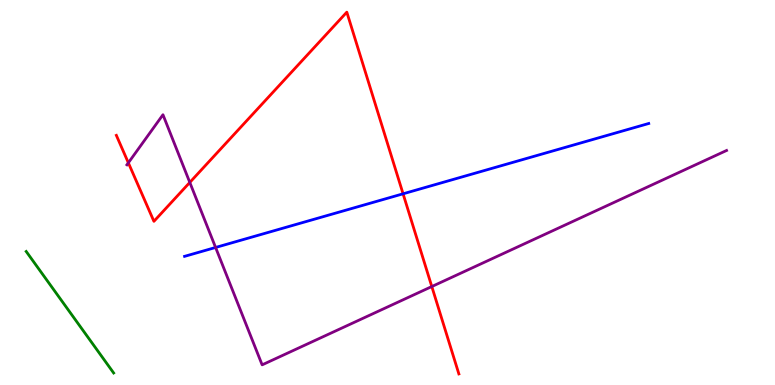[{'lines': ['blue', 'red'], 'intersections': [{'x': 5.2, 'y': 4.97}]}, {'lines': ['green', 'red'], 'intersections': []}, {'lines': ['purple', 'red'], 'intersections': [{'x': 1.66, 'y': 5.77}, {'x': 2.45, 'y': 5.26}, {'x': 5.57, 'y': 2.56}]}, {'lines': ['blue', 'green'], 'intersections': []}, {'lines': ['blue', 'purple'], 'intersections': [{'x': 2.78, 'y': 3.57}]}, {'lines': ['green', 'purple'], 'intersections': []}]